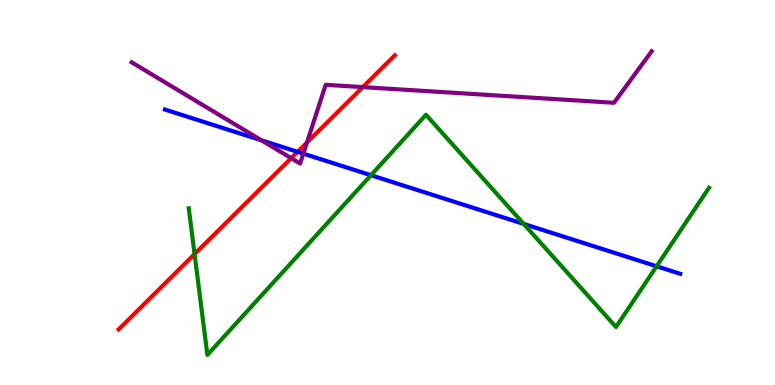[{'lines': ['blue', 'red'], 'intersections': [{'x': 3.84, 'y': 6.06}]}, {'lines': ['green', 'red'], 'intersections': [{'x': 2.51, 'y': 3.4}]}, {'lines': ['purple', 'red'], 'intersections': [{'x': 3.76, 'y': 5.89}, {'x': 3.96, 'y': 6.3}, {'x': 4.68, 'y': 7.74}]}, {'lines': ['blue', 'green'], 'intersections': [{'x': 4.79, 'y': 5.45}, {'x': 6.76, 'y': 4.18}, {'x': 8.47, 'y': 3.08}]}, {'lines': ['blue', 'purple'], 'intersections': [{'x': 3.37, 'y': 6.36}, {'x': 3.91, 'y': 6.01}]}, {'lines': ['green', 'purple'], 'intersections': []}]